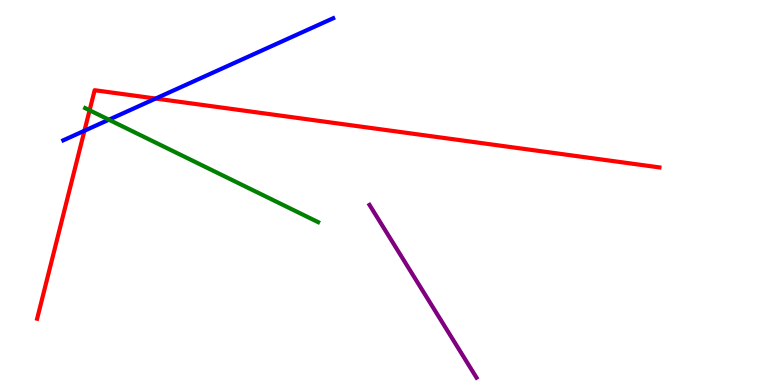[{'lines': ['blue', 'red'], 'intersections': [{'x': 1.09, 'y': 6.6}, {'x': 2.01, 'y': 7.44}]}, {'lines': ['green', 'red'], 'intersections': [{'x': 1.16, 'y': 7.14}]}, {'lines': ['purple', 'red'], 'intersections': []}, {'lines': ['blue', 'green'], 'intersections': [{'x': 1.4, 'y': 6.89}]}, {'lines': ['blue', 'purple'], 'intersections': []}, {'lines': ['green', 'purple'], 'intersections': []}]